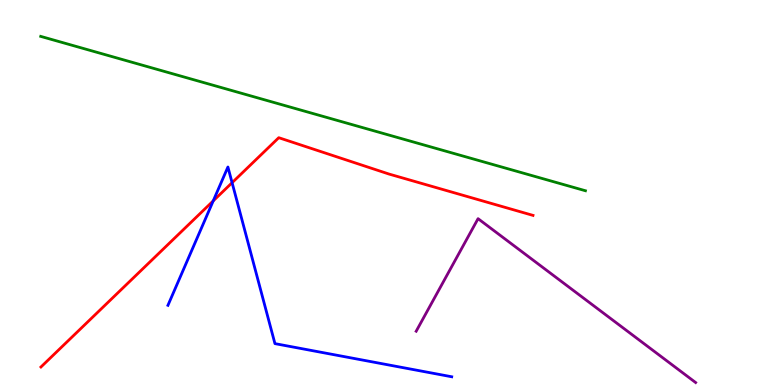[{'lines': ['blue', 'red'], 'intersections': [{'x': 2.75, 'y': 4.78}, {'x': 2.99, 'y': 5.25}]}, {'lines': ['green', 'red'], 'intersections': []}, {'lines': ['purple', 'red'], 'intersections': []}, {'lines': ['blue', 'green'], 'intersections': []}, {'lines': ['blue', 'purple'], 'intersections': []}, {'lines': ['green', 'purple'], 'intersections': []}]